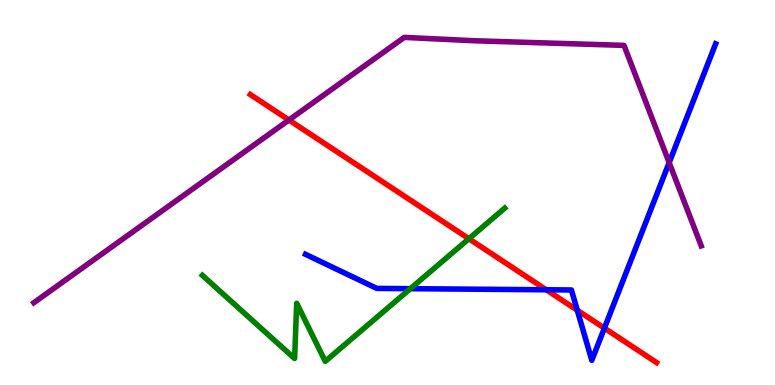[{'lines': ['blue', 'red'], 'intersections': [{'x': 7.05, 'y': 2.47}, {'x': 7.45, 'y': 1.94}, {'x': 7.8, 'y': 1.48}]}, {'lines': ['green', 'red'], 'intersections': [{'x': 6.05, 'y': 3.8}]}, {'lines': ['purple', 'red'], 'intersections': [{'x': 3.73, 'y': 6.88}]}, {'lines': ['blue', 'green'], 'intersections': [{'x': 5.3, 'y': 2.5}]}, {'lines': ['blue', 'purple'], 'intersections': [{'x': 8.63, 'y': 5.78}]}, {'lines': ['green', 'purple'], 'intersections': []}]